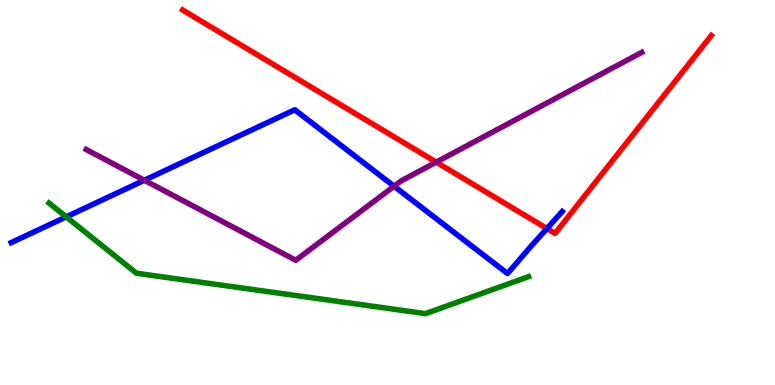[{'lines': ['blue', 'red'], 'intersections': [{'x': 7.06, 'y': 4.06}]}, {'lines': ['green', 'red'], 'intersections': []}, {'lines': ['purple', 'red'], 'intersections': [{'x': 5.63, 'y': 5.79}]}, {'lines': ['blue', 'green'], 'intersections': [{'x': 0.854, 'y': 4.37}]}, {'lines': ['blue', 'purple'], 'intersections': [{'x': 1.86, 'y': 5.32}, {'x': 5.08, 'y': 5.16}]}, {'lines': ['green', 'purple'], 'intersections': []}]